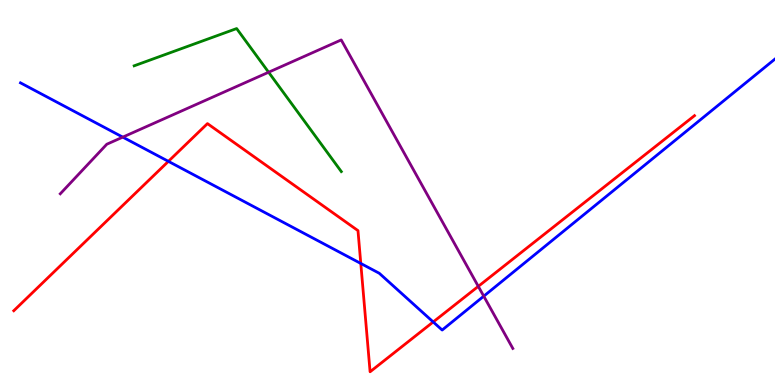[{'lines': ['blue', 'red'], 'intersections': [{'x': 2.17, 'y': 5.81}, {'x': 4.66, 'y': 3.16}, {'x': 5.59, 'y': 1.64}]}, {'lines': ['green', 'red'], 'intersections': []}, {'lines': ['purple', 'red'], 'intersections': [{'x': 6.17, 'y': 2.56}]}, {'lines': ['blue', 'green'], 'intersections': []}, {'lines': ['blue', 'purple'], 'intersections': [{'x': 1.58, 'y': 6.44}, {'x': 6.24, 'y': 2.31}]}, {'lines': ['green', 'purple'], 'intersections': [{'x': 3.47, 'y': 8.12}]}]